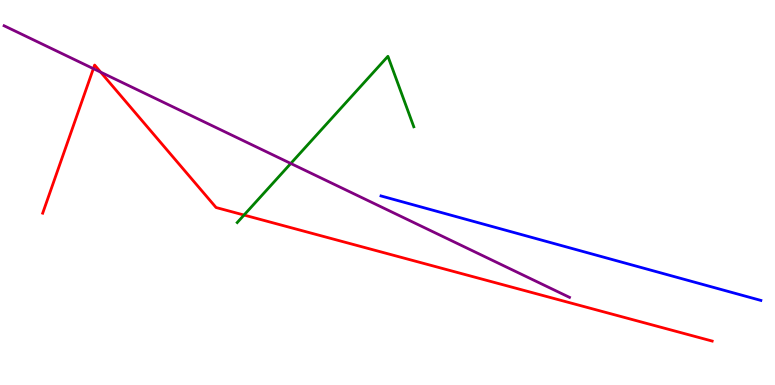[{'lines': ['blue', 'red'], 'intersections': []}, {'lines': ['green', 'red'], 'intersections': [{'x': 3.15, 'y': 4.41}]}, {'lines': ['purple', 'red'], 'intersections': [{'x': 1.2, 'y': 8.22}, {'x': 1.3, 'y': 8.13}]}, {'lines': ['blue', 'green'], 'intersections': []}, {'lines': ['blue', 'purple'], 'intersections': []}, {'lines': ['green', 'purple'], 'intersections': [{'x': 3.75, 'y': 5.75}]}]